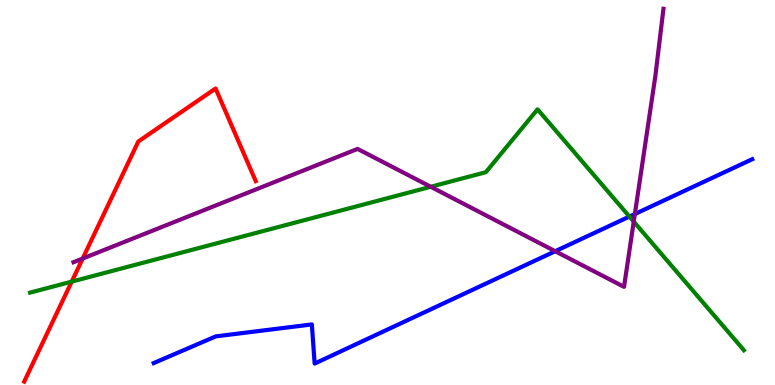[{'lines': ['blue', 'red'], 'intersections': []}, {'lines': ['green', 'red'], 'intersections': [{'x': 0.925, 'y': 2.69}]}, {'lines': ['purple', 'red'], 'intersections': [{'x': 1.07, 'y': 3.28}]}, {'lines': ['blue', 'green'], 'intersections': [{'x': 8.12, 'y': 4.37}]}, {'lines': ['blue', 'purple'], 'intersections': [{'x': 7.16, 'y': 3.47}, {'x': 8.19, 'y': 4.44}]}, {'lines': ['green', 'purple'], 'intersections': [{'x': 5.56, 'y': 5.15}, {'x': 8.18, 'y': 4.24}]}]